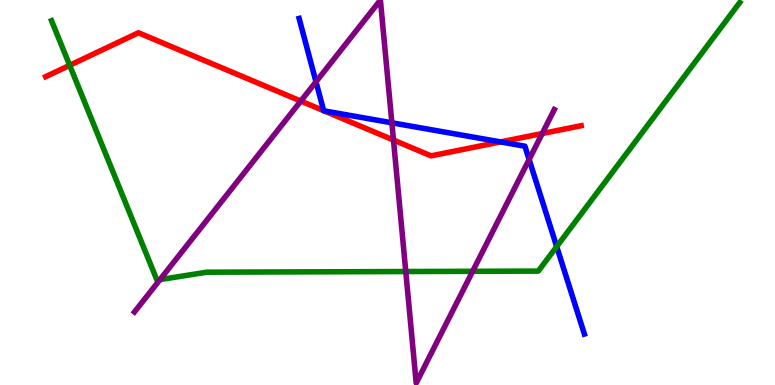[{'lines': ['blue', 'red'], 'intersections': [{'x': 4.18, 'y': 7.13}, {'x': 4.18, 'y': 7.12}, {'x': 6.46, 'y': 6.31}]}, {'lines': ['green', 'red'], 'intersections': [{'x': 0.899, 'y': 8.3}]}, {'lines': ['purple', 'red'], 'intersections': [{'x': 3.88, 'y': 7.38}, {'x': 5.08, 'y': 6.36}, {'x': 7.0, 'y': 6.53}]}, {'lines': ['blue', 'green'], 'intersections': [{'x': 7.18, 'y': 3.6}]}, {'lines': ['blue', 'purple'], 'intersections': [{'x': 4.08, 'y': 7.88}, {'x': 5.06, 'y': 6.81}, {'x': 6.83, 'y': 5.86}]}, {'lines': ['green', 'purple'], 'intersections': [{'x': 2.06, 'y': 2.74}, {'x': 5.24, 'y': 2.95}, {'x': 6.1, 'y': 2.95}]}]